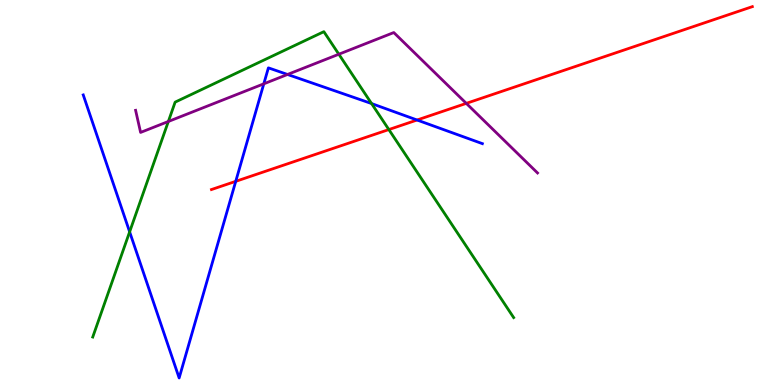[{'lines': ['blue', 'red'], 'intersections': [{'x': 3.04, 'y': 5.29}, {'x': 5.38, 'y': 6.88}]}, {'lines': ['green', 'red'], 'intersections': [{'x': 5.02, 'y': 6.63}]}, {'lines': ['purple', 'red'], 'intersections': [{'x': 6.02, 'y': 7.32}]}, {'lines': ['blue', 'green'], 'intersections': [{'x': 1.67, 'y': 3.98}, {'x': 4.79, 'y': 7.31}]}, {'lines': ['blue', 'purple'], 'intersections': [{'x': 3.4, 'y': 7.82}, {'x': 3.71, 'y': 8.07}]}, {'lines': ['green', 'purple'], 'intersections': [{'x': 2.17, 'y': 6.84}, {'x': 4.37, 'y': 8.59}]}]